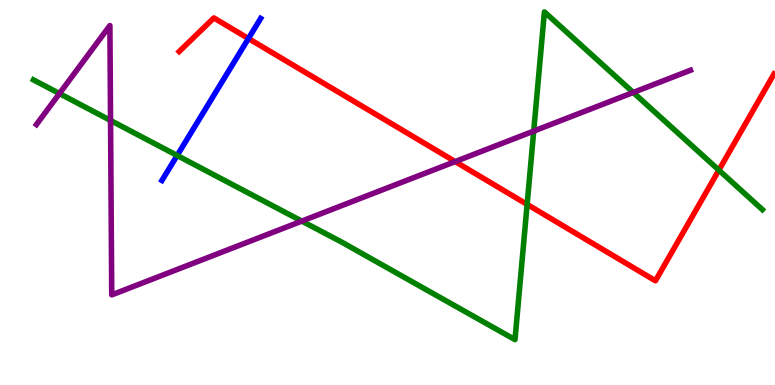[{'lines': ['blue', 'red'], 'intersections': [{'x': 3.21, 'y': 9.0}]}, {'lines': ['green', 'red'], 'intersections': [{'x': 6.8, 'y': 4.69}, {'x': 9.28, 'y': 5.58}]}, {'lines': ['purple', 'red'], 'intersections': [{'x': 5.87, 'y': 5.8}]}, {'lines': ['blue', 'green'], 'intersections': [{'x': 2.29, 'y': 5.96}]}, {'lines': ['blue', 'purple'], 'intersections': []}, {'lines': ['green', 'purple'], 'intersections': [{'x': 0.767, 'y': 7.57}, {'x': 1.43, 'y': 6.87}, {'x': 3.89, 'y': 4.26}, {'x': 6.89, 'y': 6.59}, {'x': 8.17, 'y': 7.6}]}]